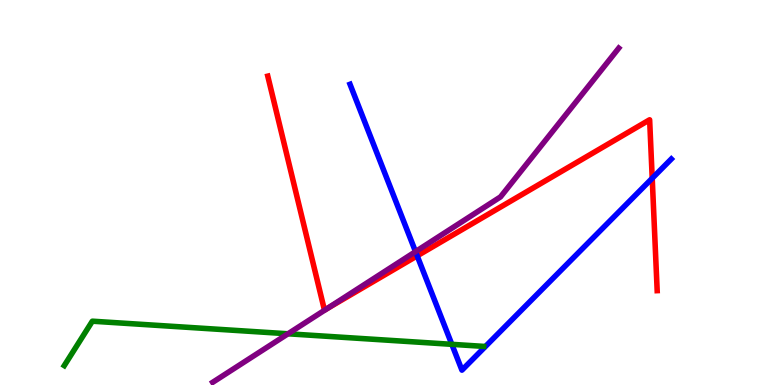[{'lines': ['blue', 'red'], 'intersections': [{'x': 5.38, 'y': 3.35}, {'x': 8.42, 'y': 5.37}]}, {'lines': ['green', 'red'], 'intersections': []}, {'lines': ['purple', 'red'], 'intersections': [{'x': 4.22, 'y': 1.99}]}, {'lines': ['blue', 'green'], 'intersections': [{'x': 5.83, 'y': 1.06}]}, {'lines': ['blue', 'purple'], 'intersections': [{'x': 5.36, 'y': 3.46}]}, {'lines': ['green', 'purple'], 'intersections': [{'x': 3.72, 'y': 1.33}]}]